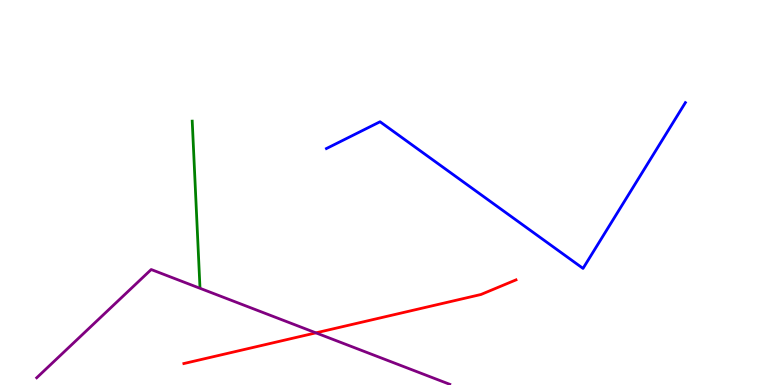[{'lines': ['blue', 'red'], 'intersections': []}, {'lines': ['green', 'red'], 'intersections': []}, {'lines': ['purple', 'red'], 'intersections': [{'x': 4.08, 'y': 1.35}]}, {'lines': ['blue', 'green'], 'intersections': []}, {'lines': ['blue', 'purple'], 'intersections': []}, {'lines': ['green', 'purple'], 'intersections': []}]